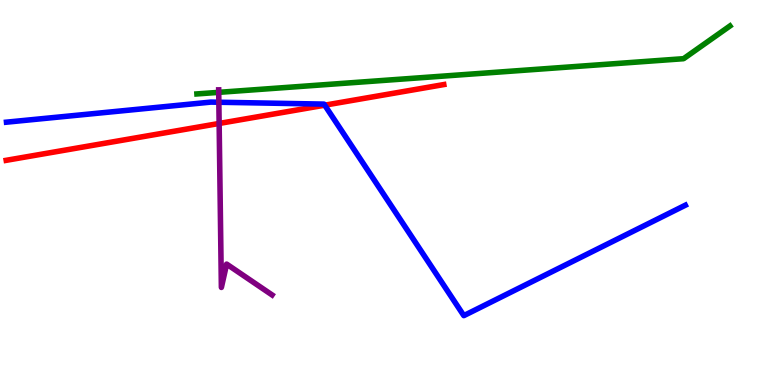[{'lines': ['blue', 'red'], 'intersections': [{'x': 4.19, 'y': 7.27}]}, {'lines': ['green', 'red'], 'intersections': []}, {'lines': ['purple', 'red'], 'intersections': [{'x': 2.83, 'y': 6.79}]}, {'lines': ['blue', 'green'], 'intersections': []}, {'lines': ['blue', 'purple'], 'intersections': [{'x': 2.82, 'y': 7.34}]}, {'lines': ['green', 'purple'], 'intersections': [{'x': 2.82, 'y': 7.6}]}]